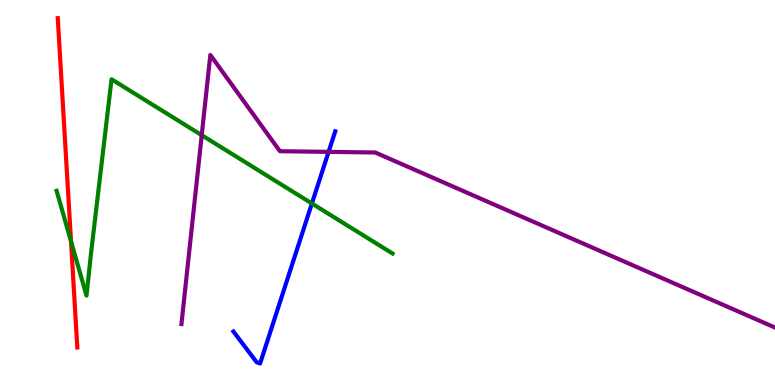[{'lines': ['blue', 'red'], 'intersections': []}, {'lines': ['green', 'red'], 'intersections': [{'x': 0.916, 'y': 3.73}]}, {'lines': ['purple', 'red'], 'intersections': []}, {'lines': ['blue', 'green'], 'intersections': [{'x': 4.02, 'y': 4.71}]}, {'lines': ['blue', 'purple'], 'intersections': [{'x': 4.24, 'y': 6.06}]}, {'lines': ['green', 'purple'], 'intersections': [{'x': 2.6, 'y': 6.49}]}]